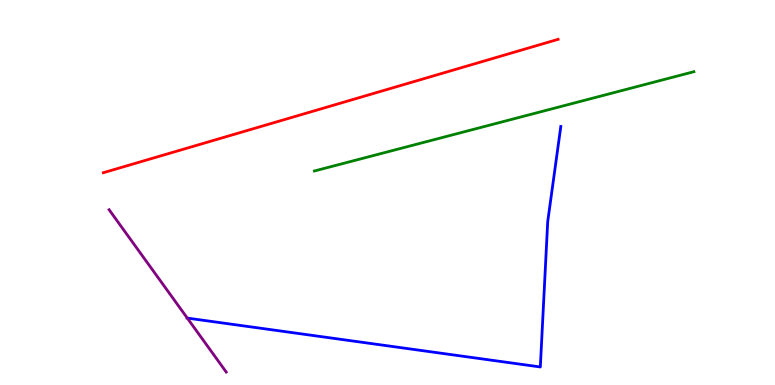[{'lines': ['blue', 'red'], 'intersections': []}, {'lines': ['green', 'red'], 'intersections': []}, {'lines': ['purple', 'red'], 'intersections': []}, {'lines': ['blue', 'green'], 'intersections': []}, {'lines': ['blue', 'purple'], 'intersections': [{'x': 2.42, 'y': 1.74}]}, {'lines': ['green', 'purple'], 'intersections': []}]